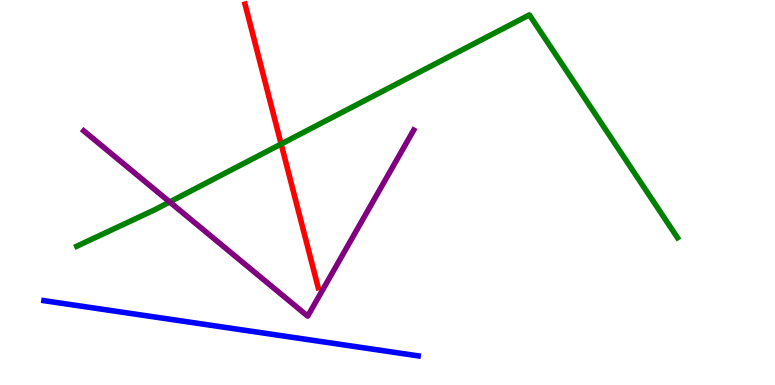[{'lines': ['blue', 'red'], 'intersections': []}, {'lines': ['green', 'red'], 'intersections': [{'x': 3.63, 'y': 6.26}]}, {'lines': ['purple', 'red'], 'intersections': []}, {'lines': ['blue', 'green'], 'intersections': []}, {'lines': ['blue', 'purple'], 'intersections': []}, {'lines': ['green', 'purple'], 'intersections': [{'x': 2.19, 'y': 4.75}]}]